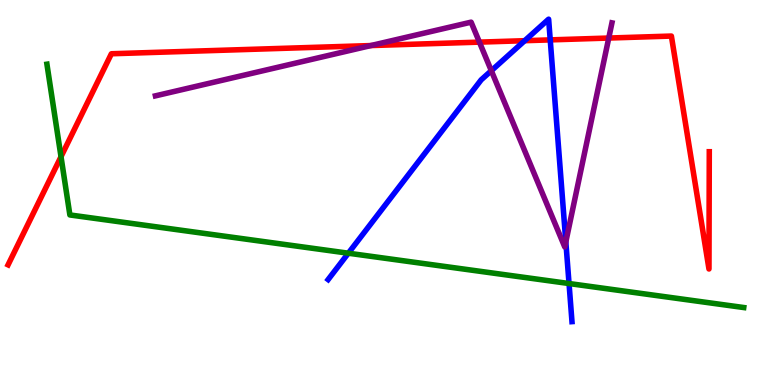[{'lines': ['blue', 'red'], 'intersections': [{'x': 6.77, 'y': 8.94}, {'x': 7.1, 'y': 8.96}]}, {'lines': ['green', 'red'], 'intersections': [{'x': 0.787, 'y': 5.93}]}, {'lines': ['purple', 'red'], 'intersections': [{'x': 4.79, 'y': 8.82}, {'x': 6.19, 'y': 8.91}, {'x': 7.85, 'y': 9.01}]}, {'lines': ['blue', 'green'], 'intersections': [{'x': 4.49, 'y': 3.42}, {'x': 7.34, 'y': 2.64}]}, {'lines': ['blue', 'purple'], 'intersections': [{'x': 6.34, 'y': 8.16}, {'x': 7.3, 'y': 3.72}]}, {'lines': ['green', 'purple'], 'intersections': []}]